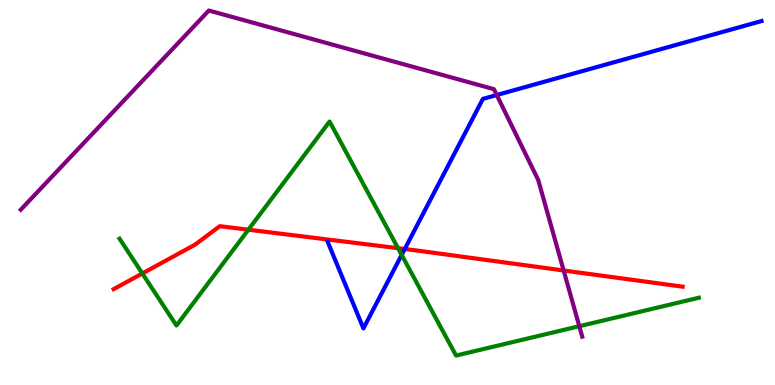[{'lines': ['blue', 'red'], 'intersections': [{'x': 5.22, 'y': 3.53}]}, {'lines': ['green', 'red'], 'intersections': [{'x': 1.84, 'y': 2.9}, {'x': 3.2, 'y': 4.03}, {'x': 5.14, 'y': 3.55}]}, {'lines': ['purple', 'red'], 'intersections': [{'x': 7.27, 'y': 2.97}]}, {'lines': ['blue', 'green'], 'intersections': [{'x': 5.18, 'y': 3.38}]}, {'lines': ['blue', 'purple'], 'intersections': [{'x': 6.41, 'y': 7.53}]}, {'lines': ['green', 'purple'], 'intersections': [{'x': 7.47, 'y': 1.53}]}]